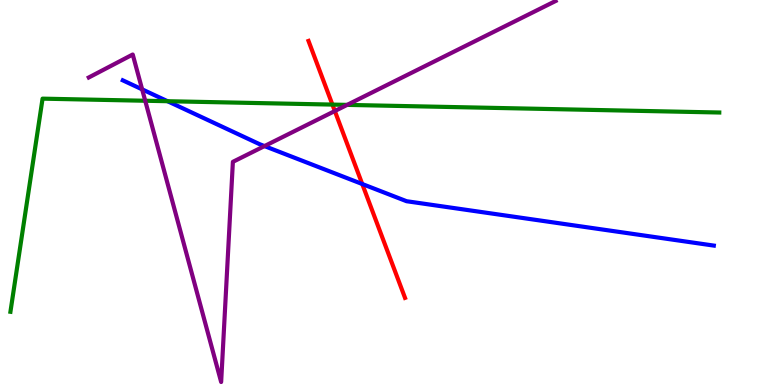[{'lines': ['blue', 'red'], 'intersections': [{'x': 4.67, 'y': 5.22}]}, {'lines': ['green', 'red'], 'intersections': [{'x': 4.29, 'y': 7.28}]}, {'lines': ['purple', 'red'], 'intersections': [{'x': 4.32, 'y': 7.12}]}, {'lines': ['blue', 'green'], 'intersections': [{'x': 2.16, 'y': 7.37}]}, {'lines': ['blue', 'purple'], 'intersections': [{'x': 1.83, 'y': 7.68}, {'x': 3.41, 'y': 6.21}]}, {'lines': ['green', 'purple'], 'intersections': [{'x': 1.87, 'y': 7.38}, {'x': 4.48, 'y': 7.28}]}]